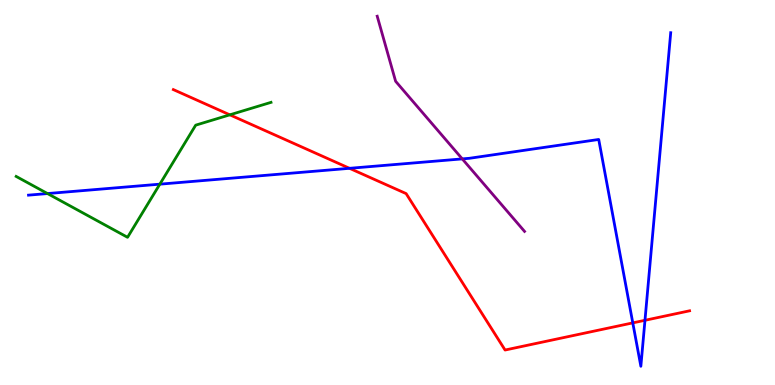[{'lines': ['blue', 'red'], 'intersections': [{'x': 4.51, 'y': 5.63}, {'x': 8.17, 'y': 1.61}, {'x': 8.32, 'y': 1.68}]}, {'lines': ['green', 'red'], 'intersections': [{'x': 2.97, 'y': 7.02}]}, {'lines': ['purple', 'red'], 'intersections': []}, {'lines': ['blue', 'green'], 'intersections': [{'x': 0.613, 'y': 4.97}, {'x': 2.06, 'y': 5.22}]}, {'lines': ['blue', 'purple'], 'intersections': [{'x': 5.96, 'y': 5.87}]}, {'lines': ['green', 'purple'], 'intersections': []}]